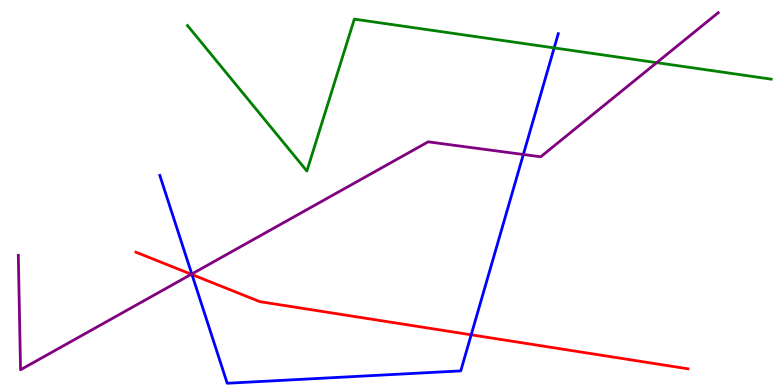[{'lines': ['blue', 'red'], 'intersections': [{'x': 2.48, 'y': 2.87}, {'x': 6.08, 'y': 1.3}]}, {'lines': ['green', 'red'], 'intersections': []}, {'lines': ['purple', 'red'], 'intersections': [{'x': 2.47, 'y': 2.88}]}, {'lines': ['blue', 'green'], 'intersections': [{'x': 7.15, 'y': 8.76}]}, {'lines': ['blue', 'purple'], 'intersections': [{'x': 2.47, 'y': 2.88}, {'x': 6.75, 'y': 5.99}]}, {'lines': ['green', 'purple'], 'intersections': [{'x': 8.47, 'y': 8.37}]}]